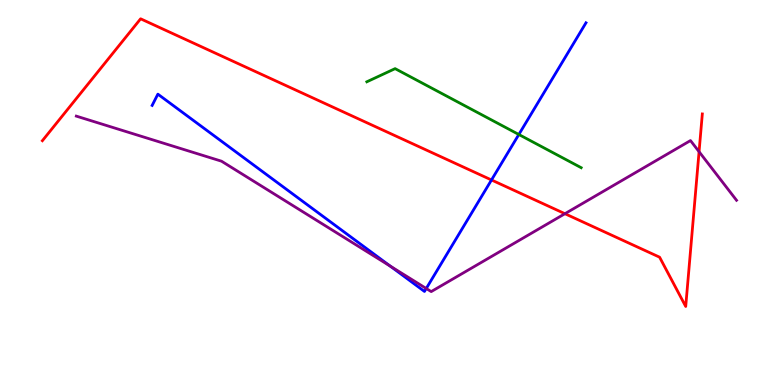[{'lines': ['blue', 'red'], 'intersections': [{'x': 6.34, 'y': 5.33}]}, {'lines': ['green', 'red'], 'intersections': []}, {'lines': ['purple', 'red'], 'intersections': [{'x': 7.29, 'y': 4.45}, {'x': 9.02, 'y': 6.06}]}, {'lines': ['blue', 'green'], 'intersections': [{'x': 6.69, 'y': 6.51}]}, {'lines': ['blue', 'purple'], 'intersections': [{'x': 5.04, 'y': 3.09}, {'x': 5.5, 'y': 2.51}]}, {'lines': ['green', 'purple'], 'intersections': []}]